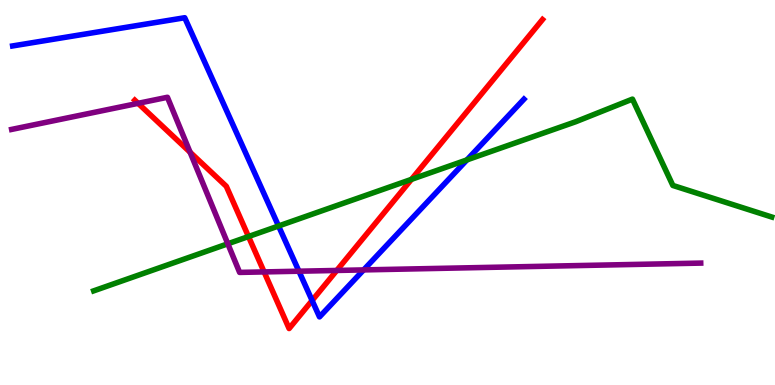[{'lines': ['blue', 'red'], 'intersections': [{'x': 4.03, 'y': 2.19}]}, {'lines': ['green', 'red'], 'intersections': [{'x': 3.21, 'y': 3.86}, {'x': 5.31, 'y': 5.34}]}, {'lines': ['purple', 'red'], 'intersections': [{'x': 1.78, 'y': 7.32}, {'x': 2.45, 'y': 6.05}, {'x': 3.41, 'y': 2.94}, {'x': 4.35, 'y': 2.98}]}, {'lines': ['blue', 'green'], 'intersections': [{'x': 3.59, 'y': 4.13}, {'x': 6.02, 'y': 5.85}]}, {'lines': ['blue', 'purple'], 'intersections': [{'x': 3.86, 'y': 2.96}, {'x': 4.69, 'y': 2.99}]}, {'lines': ['green', 'purple'], 'intersections': [{'x': 2.94, 'y': 3.67}]}]